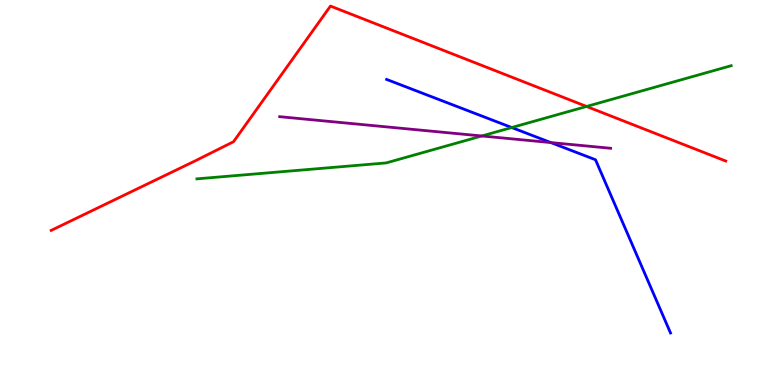[{'lines': ['blue', 'red'], 'intersections': []}, {'lines': ['green', 'red'], 'intersections': [{'x': 7.57, 'y': 7.23}]}, {'lines': ['purple', 'red'], 'intersections': []}, {'lines': ['blue', 'green'], 'intersections': [{'x': 6.6, 'y': 6.69}]}, {'lines': ['blue', 'purple'], 'intersections': [{'x': 7.11, 'y': 6.3}]}, {'lines': ['green', 'purple'], 'intersections': [{'x': 6.22, 'y': 6.47}]}]